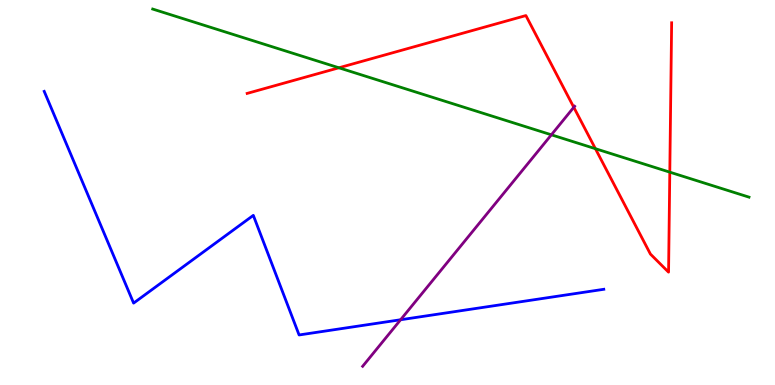[{'lines': ['blue', 'red'], 'intersections': []}, {'lines': ['green', 'red'], 'intersections': [{'x': 4.37, 'y': 8.24}, {'x': 7.68, 'y': 6.14}, {'x': 8.64, 'y': 5.53}]}, {'lines': ['purple', 'red'], 'intersections': [{'x': 7.4, 'y': 7.21}]}, {'lines': ['blue', 'green'], 'intersections': []}, {'lines': ['blue', 'purple'], 'intersections': [{'x': 5.17, 'y': 1.69}]}, {'lines': ['green', 'purple'], 'intersections': [{'x': 7.11, 'y': 6.5}]}]